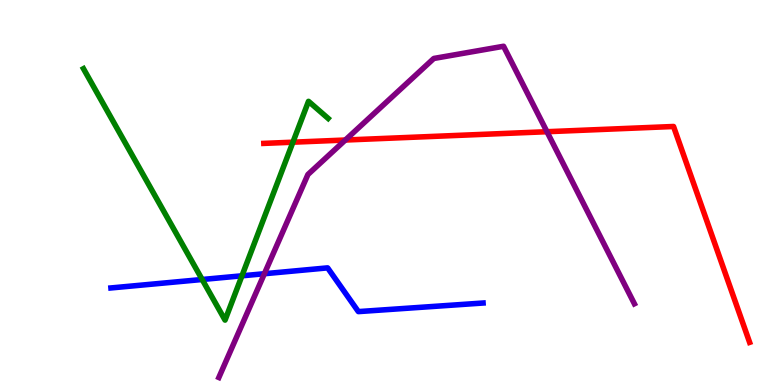[{'lines': ['blue', 'red'], 'intersections': []}, {'lines': ['green', 'red'], 'intersections': [{'x': 3.78, 'y': 6.31}]}, {'lines': ['purple', 'red'], 'intersections': [{'x': 4.46, 'y': 6.36}, {'x': 7.06, 'y': 6.58}]}, {'lines': ['blue', 'green'], 'intersections': [{'x': 2.61, 'y': 2.74}, {'x': 3.12, 'y': 2.84}]}, {'lines': ['blue', 'purple'], 'intersections': [{'x': 3.41, 'y': 2.89}]}, {'lines': ['green', 'purple'], 'intersections': []}]